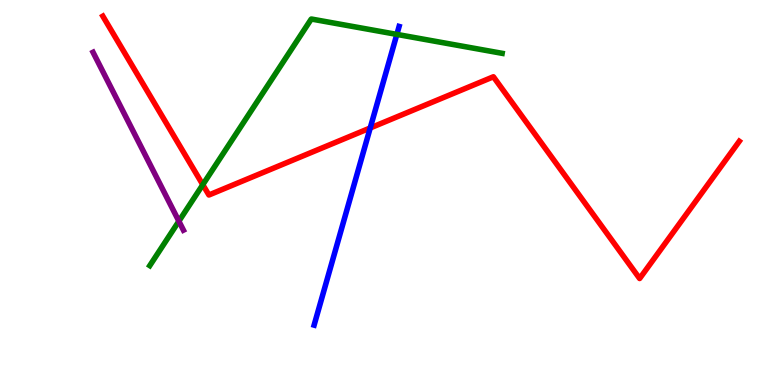[{'lines': ['blue', 'red'], 'intersections': [{'x': 4.78, 'y': 6.68}]}, {'lines': ['green', 'red'], 'intersections': [{'x': 2.62, 'y': 5.2}]}, {'lines': ['purple', 'red'], 'intersections': []}, {'lines': ['blue', 'green'], 'intersections': [{'x': 5.12, 'y': 9.11}]}, {'lines': ['blue', 'purple'], 'intersections': []}, {'lines': ['green', 'purple'], 'intersections': [{'x': 2.31, 'y': 4.25}]}]